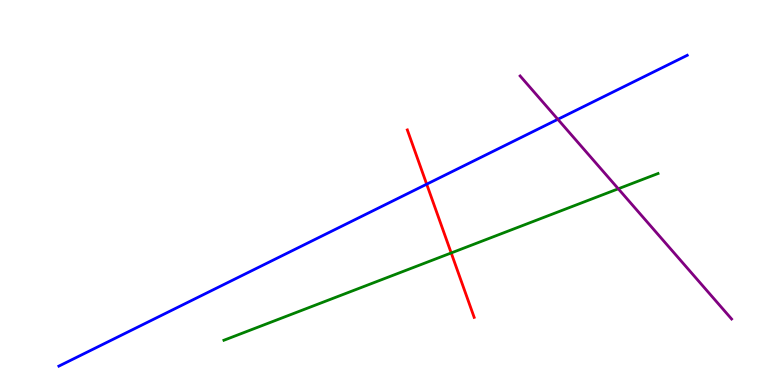[{'lines': ['blue', 'red'], 'intersections': [{'x': 5.51, 'y': 5.22}]}, {'lines': ['green', 'red'], 'intersections': [{'x': 5.82, 'y': 3.43}]}, {'lines': ['purple', 'red'], 'intersections': []}, {'lines': ['blue', 'green'], 'intersections': []}, {'lines': ['blue', 'purple'], 'intersections': [{'x': 7.2, 'y': 6.9}]}, {'lines': ['green', 'purple'], 'intersections': [{'x': 7.98, 'y': 5.1}]}]